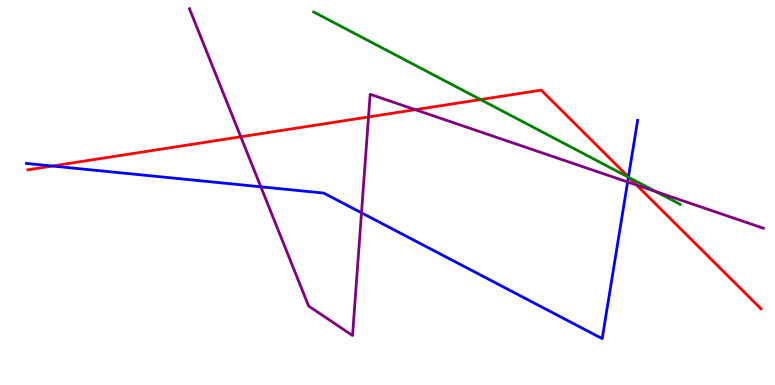[{'lines': ['blue', 'red'], 'intersections': [{'x': 0.675, 'y': 5.69}, {'x': 8.11, 'y': 5.4}]}, {'lines': ['green', 'red'], 'intersections': [{'x': 6.2, 'y': 7.41}, {'x': 8.12, 'y': 5.39}]}, {'lines': ['purple', 'red'], 'intersections': [{'x': 3.11, 'y': 6.45}, {'x': 4.75, 'y': 6.96}, {'x': 5.36, 'y': 7.15}, {'x': 8.21, 'y': 5.19}]}, {'lines': ['blue', 'green'], 'intersections': [{'x': 8.11, 'y': 5.4}]}, {'lines': ['blue', 'purple'], 'intersections': [{'x': 3.37, 'y': 5.15}, {'x': 4.66, 'y': 4.47}, {'x': 8.1, 'y': 5.27}]}, {'lines': ['green', 'purple'], 'intersections': [{'x': 8.46, 'y': 5.02}]}]